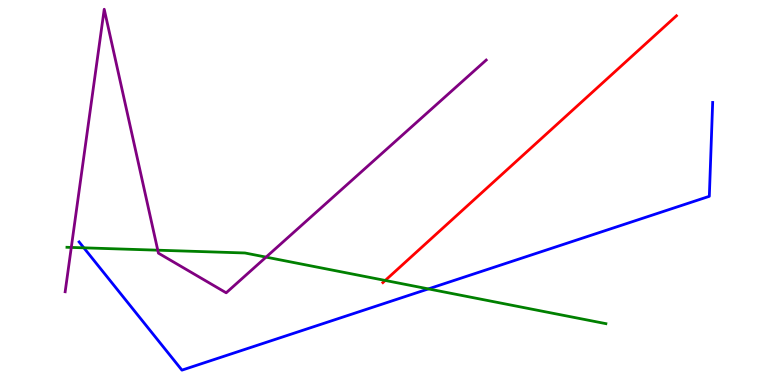[{'lines': ['blue', 'red'], 'intersections': []}, {'lines': ['green', 'red'], 'intersections': [{'x': 4.97, 'y': 2.72}]}, {'lines': ['purple', 'red'], 'intersections': []}, {'lines': ['blue', 'green'], 'intersections': [{'x': 1.08, 'y': 3.56}, {'x': 5.53, 'y': 2.5}]}, {'lines': ['blue', 'purple'], 'intersections': []}, {'lines': ['green', 'purple'], 'intersections': [{'x': 0.92, 'y': 3.57}, {'x': 2.04, 'y': 3.5}, {'x': 3.43, 'y': 3.32}]}]